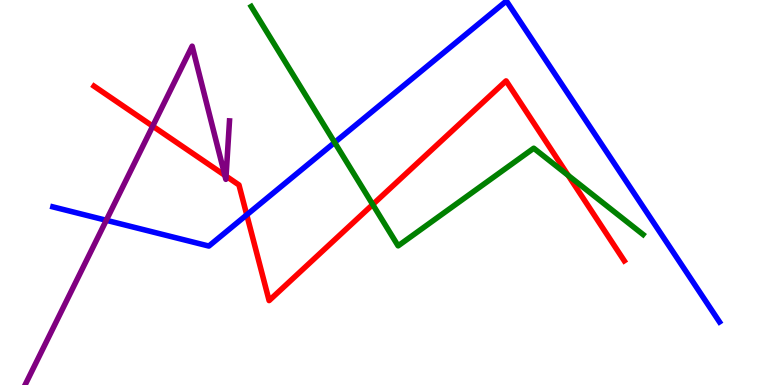[{'lines': ['blue', 'red'], 'intersections': [{'x': 3.18, 'y': 4.42}]}, {'lines': ['green', 'red'], 'intersections': [{'x': 4.81, 'y': 4.69}, {'x': 7.33, 'y': 5.44}]}, {'lines': ['purple', 'red'], 'intersections': [{'x': 1.97, 'y': 6.72}, {'x': 2.9, 'y': 5.45}, {'x': 2.92, 'y': 5.42}]}, {'lines': ['blue', 'green'], 'intersections': [{'x': 4.32, 'y': 6.3}]}, {'lines': ['blue', 'purple'], 'intersections': [{'x': 1.37, 'y': 4.28}]}, {'lines': ['green', 'purple'], 'intersections': []}]